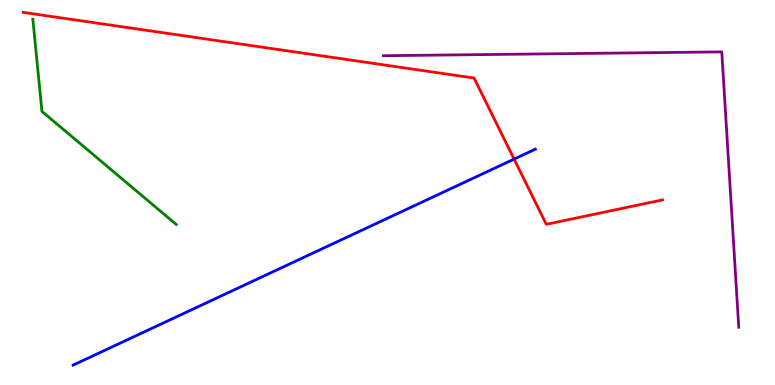[{'lines': ['blue', 'red'], 'intersections': [{'x': 6.63, 'y': 5.87}]}, {'lines': ['green', 'red'], 'intersections': []}, {'lines': ['purple', 'red'], 'intersections': []}, {'lines': ['blue', 'green'], 'intersections': []}, {'lines': ['blue', 'purple'], 'intersections': []}, {'lines': ['green', 'purple'], 'intersections': []}]